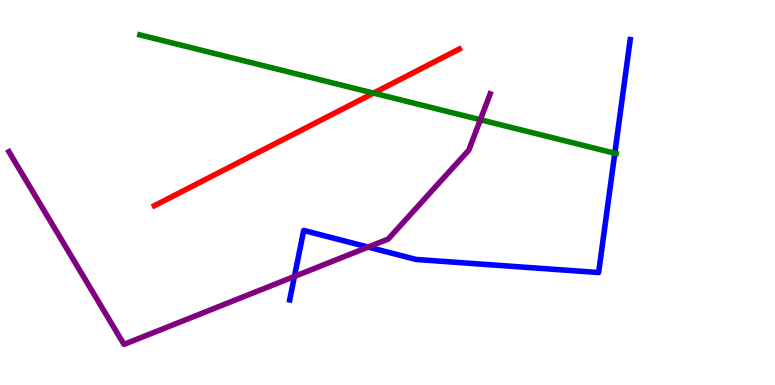[{'lines': ['blue', 'red'], 'intersections': []}, {'lines': ['green', 'red'], 'intersections': [{'x': 4.82, 'y': 7.58}]}, {'lines': ['purple', 'red'], 'intersections': []}, {'lines': ['blue', 'green'], 'intersections': [{'x': 7.93, 'y': 6.02}]}, {'lines': ['blue', 'purple'], 'intersections': [{'x': 3.8, 'y': 2.82}, {'x': 4.75, 'y': 3.58}]}, {'lines': ['green', 'purple'], 'intersections': [{'x': 6.2, 'y': 6.89}]}]